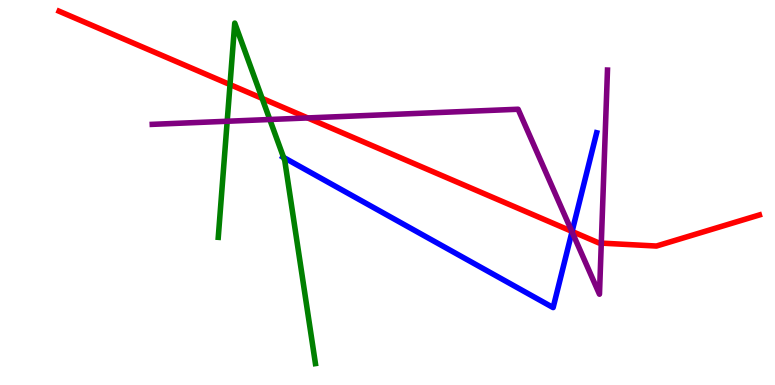[{'lines': ['blue', 'red'], 'intersections': [{'x': 7.38, 'y': 3.99}]}, {'lines': ['green', 'red'], 'intersections': [{'x': 2.97, 'y': 7.8}, {'x': 3.38, 'y': 7.44}]}, {'lines': ['purple', 'red'], 'intersections': [{'x': 3.97, 'y': 6.94}, {'x': 7.38, 'y': 3.99}, {'x': 7.76, 'y': 3.69}]}, {'lines': ['blue', 'green'], 'intersections': [{'x': 3.66, 'y': 5.91}]}, {'lines': ['blue', 'purple'], 'intersections': [{'x': 7.38, 'y': 3.98}]}, {'lines': ['green', 'purple'], 'intersections': [{'x': 2.93, 'y': 6.85}, {'x': 3.48, 'y': 6.9}]}]